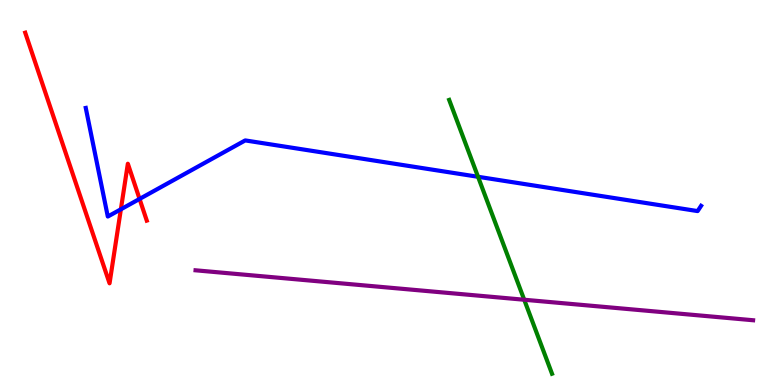[{'lines': ['blue', 'red'], 'intersections': [{'x': 1.56, 'y': 4.56}, {'x': 1.8, 'y': 4.83}]}, {'lines': ['green', 'red'], 'intersections': []}, {'lines': ['purple', 'red'], 'intersections': []}, {'lines': ['blue', 'green'], 'intersections': [{'x': 6.17, 'y': 5.41}]}, {'lines': ['blue', 'purple'], 'intersections': []}, {'lines': ['green', 'purple'], 'intersections': [{'x': 6.76, 'y': 2.21}]}]